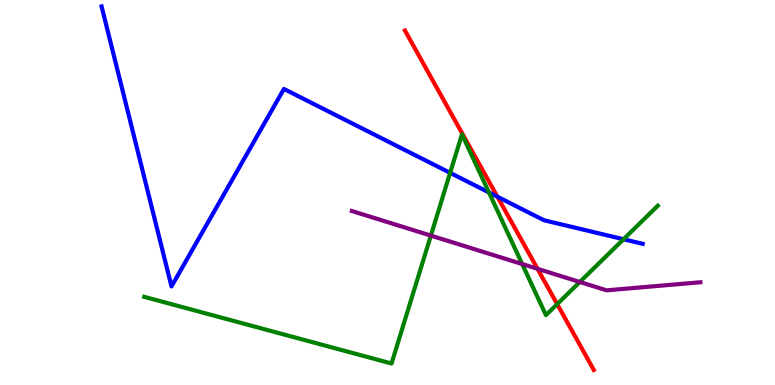[{'lines': ['blue', 'red'], 'intersections': [{'x': 6.42, 'y': 4.89}]}, {'lines': ['green', 'red'], 'intersections': [{'x': 7.19, 'y': 2.1}]}, {'lines': ['purple', 'red'], 'intersections': [{'x': 6.94, 'y': 3.02}]}, {'lines': ['blue', 'green'], 'intersections': [{'x': 5.81, 'y': 5.51}, {'x': 6.31, 'y': 5.0}, {'x': 8.05, 'y': 3.79}]}, {'lines': ['blue', 'purple'], 'intersections': []}, {'lines': ['green', 'purple'], 'intersections': [{'x': 5.56, 'y': 3.88}, {'x': 6.74, 'y': 3.14}, {'x': 7.48, 'y': 2.68}]}]